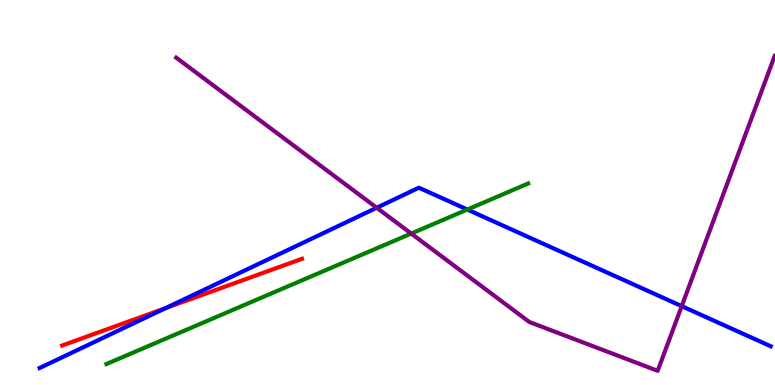[{'lines': ['blue', 'red'], 'intersections': [{'x': 2.14, 'y': 2.0}]}, {'lines': ['green', 'red'], 'intersections': []}, {'lines': ['purple', 'red'], 'intersections': []}, {'lines': ['blue', 'green'], 'intersections': [{'x': 6.03, 'y': 4.56}]}, {'lines': ['blue', 'purple'], 'intersections': [{'x': 4.86, 'y': 4.6}, {'x': 8.8, 'y': 2.05}]}, {'lines': ['green', 'purple'], 'intersections': [{'x': 5.31, 'y': 3.93}]}]